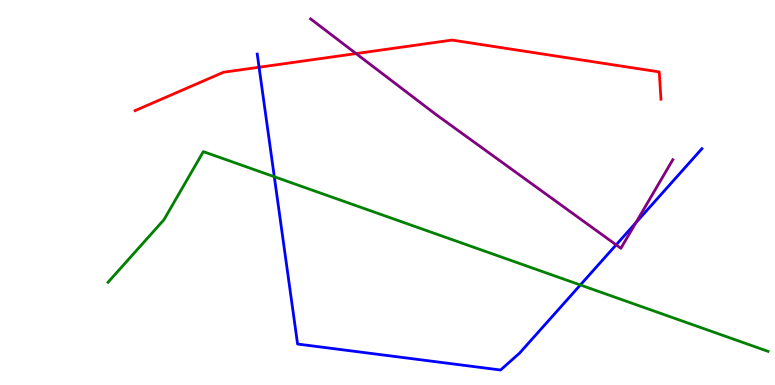[{'lines': ['blue', 'red'], 'intersections': [{'x': 3.34, 'y': 8.25}]}, {'lines': ['green', 'red'], 'intersections': []}, {'lines': ['purple', 'red'], 'intersections': [{'x': 4.59, 'y': 8.61}]}, {'lines': ['blue', 'green'], 'intersections': [{'x': 3.54, 'y': 5.41}, {'x': 7.49, 'y': 2.6}]}, {'lines': ['blue', 'purple'], 'intersections': [{'x': 7.95, 'y': 3.64}, {'x': 8.2, 'y': 4.21}]}, {'lines': ['green', 'purple'], 'intersections': []}]